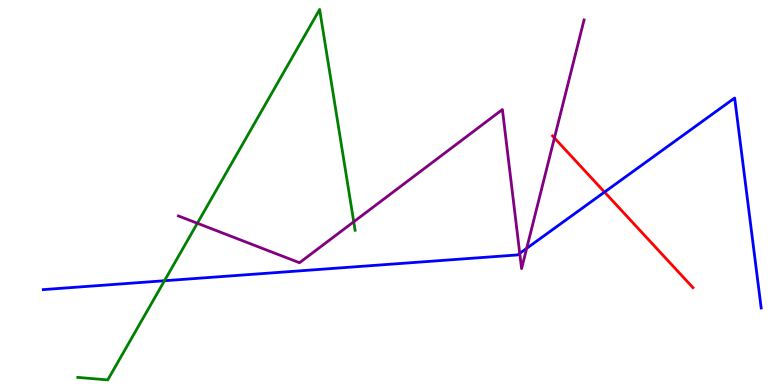[{'lines': ['blue', 'red'], 'intersections': [{'x': 7.8, 'y': 5.01}]}, {'lines': ['green', 'red'], 'intersections': []}, {'lines': ['purple', 'red'], 'intersections': [{'x': 7.15, 'y': 6.42}]}, {'lines': ['blue', 'green'], 'intersections': [{'x': 2.12, 'y': 2.71}]}, {'lines': ['blue', 'purple'], 'intersections': [{'x': 6.71, 'y': 3.42}, {'x': 6.8, 'y': 3.55}]}, {'lines': ['green', 'purple'], 'intersections': [{'x': 2.55, 'y': 4.2}, {'x': 4.56, 'y': 4.24}]}]